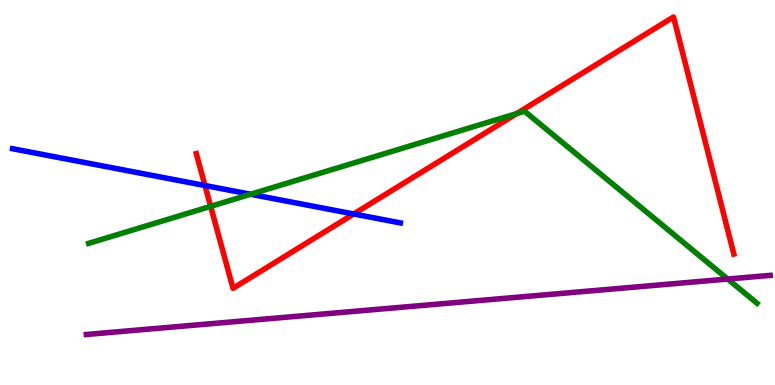[{'lines': ['blue', 'red'], 'intersections': [{'x': 2.64, 'y': 5.18}, {'x': 4.56, 'y': 4.44}]}, {'lines': ['green', 'red'], 'intersections': [{'x': 2.72, 'y': 4.64}, {'x': 6.67, 'y': 7.05}]}, {'lines': ['purple', 'red'], 'intersections': []}, {'lines': ['blue', 'green'], 'intersections': [{'x': 3.23, 'y': 4.95}]}, {'lines': ['blue', 'purple'], 'intersections': []}, {'lines': ['green', 'purple'], 'intersections': [{'x': 9.39, 'y': 2.75}]}]